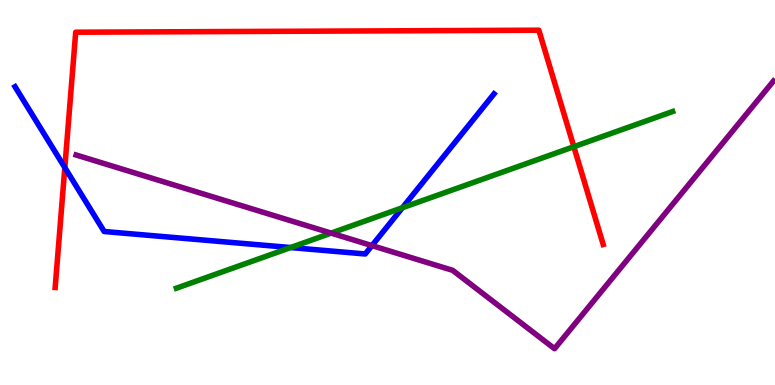[{'lines': ['blue', 'red'], 'intersections': [{'x': 0.836, 'y': 5.65}]}, {'lines': ['green', 'red'], 'intersections': [{'x': 7.4, 'y': 6.19}]}, {'lines': ['purple', 'red'], 'intersections': []}, {'lines': ['blue', 'green'], 'intersections': [{'x': 3.75, 'y': 3.57}, {'x': 5.19, 'y': 4.6}]}, {'lines': ['blue', 'purple'], 'intersections': [{'x': 4.8, 'y': 3.62}]}, {'lines': ['green', 'purple'], 'intersections': [{'x': 4.27, 'y': 3.95}]}]